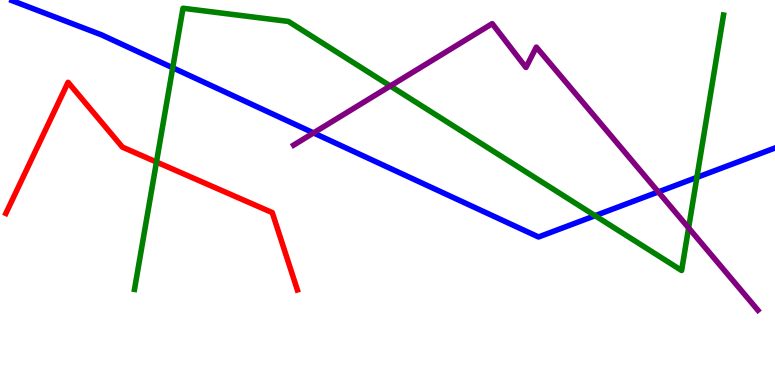[{'lines': ['blue', 'red'], 'intersections': []}, {'lines': ['green', 'red'], 'intersections': [{'x': 2.02, 'y': 5.79}]}, {'lines': ['purple', 'red'], 'intersections': []}, {'lines': ['blue', 'green'], 'intersections': [{'x': 2.23, 'y': 8.24}, {'x': 7.68, 'y': 4.4}, {'x': 8.99, 'y': 5.39}]}, {'lines': ['blue', 'purple'], 'intersections': [{'x': 4.05, 'y': 6.55}, {'x': 8.49, 'y': 5.02}]}, {'lines': ['green', 'purple'], 'intersections': [{'x': 5.04, 'y': 7.77}, {'x': 8.89, 'y': 4.08}]}]